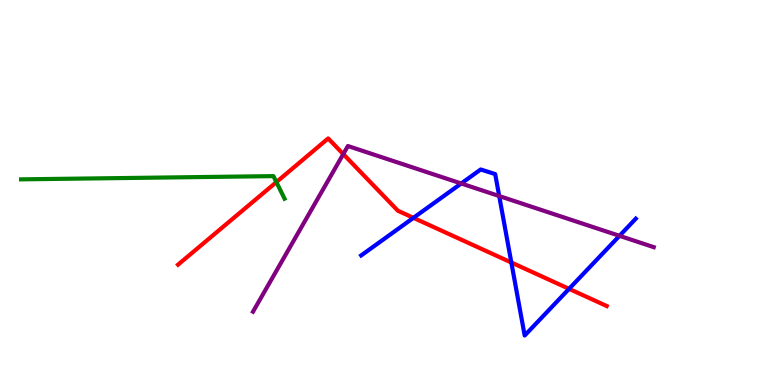[{'lines': ['blue', 'red'], 'intersections': [{'x': 5.33, 'y': 4.34}, {'x': 6.6, 'y': 3.18}, {'x': 7.34, 'y': 2.5}]}, {'lines': ['green', 'red'], 'intersections': [{'x': 3.57, 'y': 5.27}]}, {'lines': ['purple', 'red'], 'intersections': [{'x': 4.43, 'y': 6.0}]}, {'lines': ['blue', 'green'], 'intersections': []}, {'lines': ['blue', 'purple'], 'intersections': [{'x': 5.95, 'y': 5.23}, {'x': 6.44, 'y': 4.91}, {'x': 7.99, 'y': 3.87}]}, {'lines': ['green', 'purple'], 'intersections': []}]